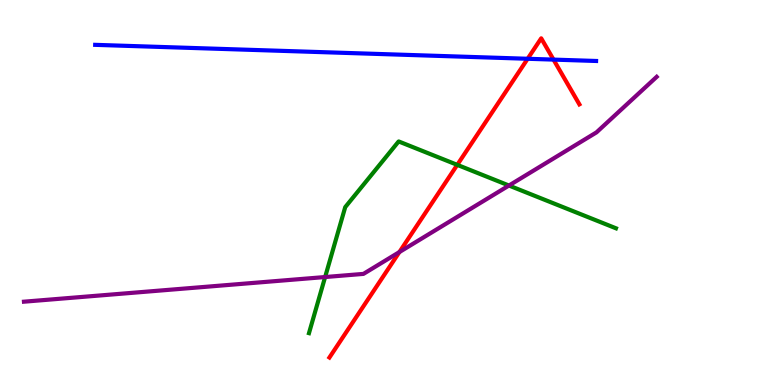[{'lines': ['blue', 'red'], 'intersections': [{'x': 6.81, 'y': 8.47}, {'x': 7.14, 'y': 8.45}]}, {'lines': ['green', 'red'], 'intersections': [{'x': 5.9, 'y': 5.72}]}, {'lines': ['purple', 'red'], 'intersections': [{'x': 5.15, 'y': 3.45}]}, {'lines': ['blue', 'green'], 'intersections': []}, {'lines': ['blue', 'purple'], 'intersections': []}, {'lines': ['green', 'purple'], 'intersections': [{'x': 4.2, 'y': 2.8}, {'x': 6.57, 'y': 5.18}]}]